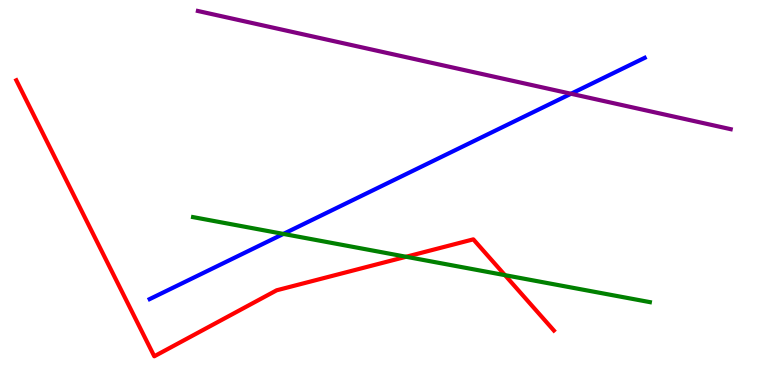[{'lines': ['blue', 'red'], 'intersections': []}, {'lines': ['green', 'red'], 'intersections': [{'x': 5.24, 'y': 3.33}, {'x': 6.52, 'y': 2.85}]}, {'lines': ['purple', 'red'], 'intersections': []}, {'lines': ['blue', 'green'], 'intersections': [{'x': 3.66, 'y': 3.92}]}, {'lines': ['blue', 'purple'], 'intersections': [{'x': 7.37, 'y': 7.56}]}, {'lines': ['green', 'purple'], 'intersections': []}]